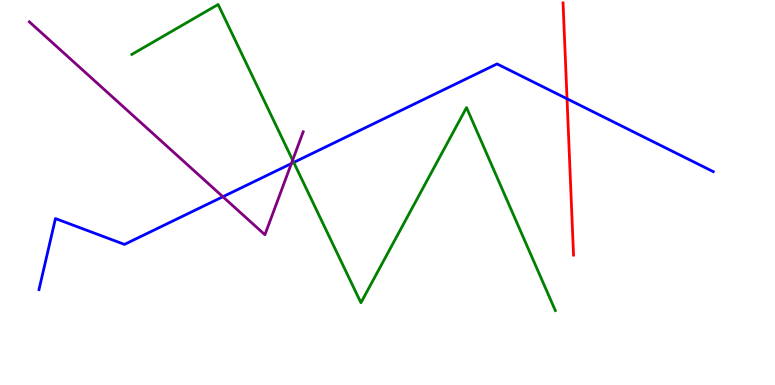[{'lines': ['blue', 'red'], 'intersections': [{'x': 7.32, 'y': 7.43}]}, {'lines': ['green', 'red'], 'intersections': []}, {'lines': ['purple', 'red'], 'intersections': []}, {'lines': ['blue', 'green'], 'intersections': [{'x': 3.79, 'y': 5.78}]}, {'lines': ['blue', 'purple'], 'intersections': [{'x': 2.88, 'y': 4.89}, {'x': 3.76, 'y': 5.75}]}, {'lines': ['green', 'purple'], 'intersections': [{'x': 3.78, 'y': 5.84}]}]